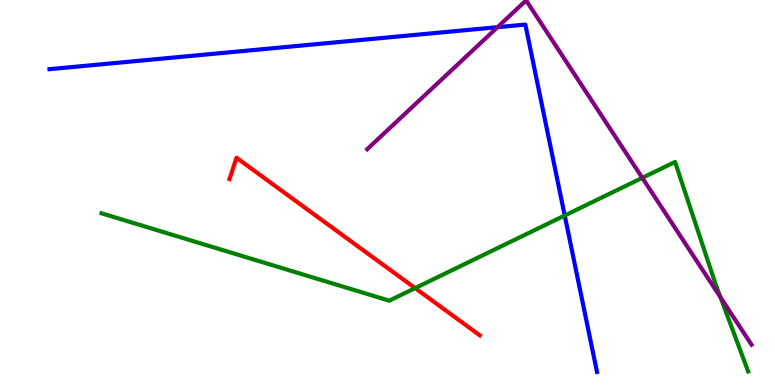[{'lines': ['blue', 'red'], 'intersections': []}, {'lines': ['green', 'red'], 'intersections': [{'x': 5.36, 'y': 2.52}]}, {'lines': ['purple', 'red'], 'intersections': []}, {'lines': ['blue', 'green'], 'intersections': [{'x': 7.29, 'y': 4.4}]}, {'lines': ['blue', 'purple'], 'intersections': [{'x': 6.42, 'y': 9.29}]}, {'lines': ['green', 'purple'], 'intersections': [{'x': 8.29, 'y': 5.38}, {'x': 9.3, 'y': 2.28}]}]